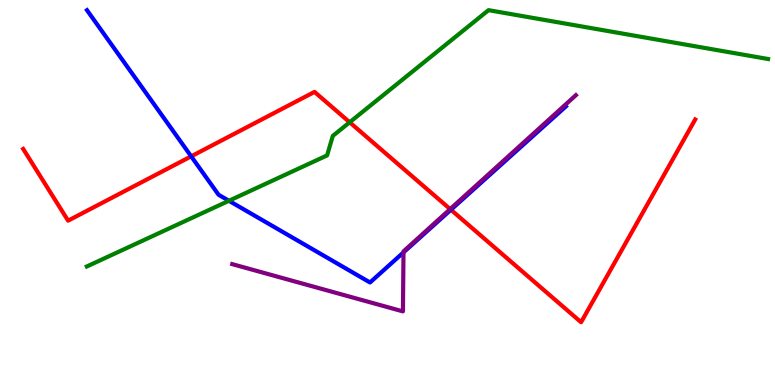[{'lines': ['blue', 'red'], 'intersections': [{'x': 2.47, 'y': 5.94}, {'x': 5.82, 'y': 4.55}]}, {'lines': ['green', 'red'], 'intersections': [{'x': 4.51, 'y': 6.82}]}, {'lines': ['purple', 'red'], 'intersections': [{'x': 5.81, 'y': 4.57}]}, {'lines': ['blue', 'green'], 'intersections': [{'x': 2.95, 'y': 4.78}]}, {'lines': ['blue', 'purple'], 'intersections': [{'x': 5.21, 'y': 3.44}]}, {'lines': ['green', 'purple'], 'intersections': []}]